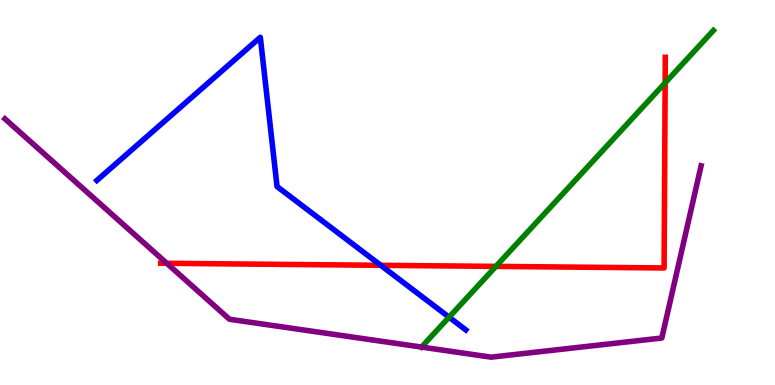[{'lines': ['blue', 'red'], 'intersections': [{'x': 4.91, 'y': 3.11}]}, {'lines': ['green', 'red'], 'intersections': [{'x': 6.4, 'y': 3.08}, {'x': 8.58, 'y': 7.85}]}, {'lines': ['purple', 'red'], 'intersections': [{'x': 2.15, 'y': 3.16}]}, {'lines': ['blue', 'green'], 'intersections': [{'x': 5.79, 'y': 1.76}]}, {'lines': ['blue', 'purple'], 'intersections': []}, {'lines': ['green', 'purple'], 'intersections': []}]